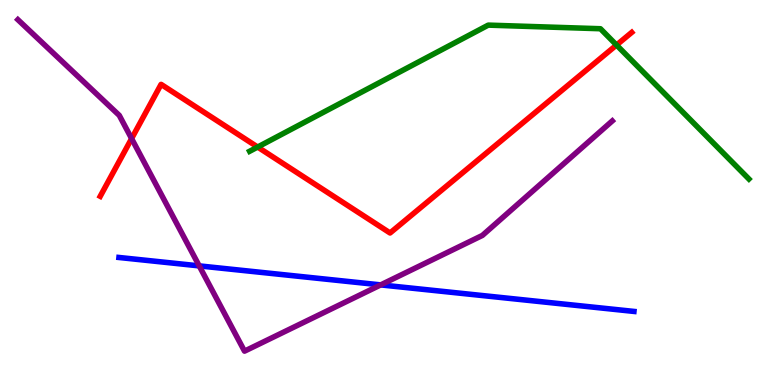[{'lines': ['blue', 'red'], 'intersections': []}, {'lines': ['green', 'red'], 'intersections': [{'x': 3.32, 'y': 6.18}, {'x': 7.96, 'y': 8.83}]}, {'lines': ['purple', 'red'], 'intersections': [{'x': 1.7, 'y': 6.4}]}, {'lines': ['blue', 'green'], 'intersections': []}, {'lines': ['blue', 'purple'], 'intersections': [{'x': 2.57, 'y': 3.09}, {'x': 4.91, 'y': 2.6}]}, {'lines': ['green', 'purple'], 'intersections': []}]